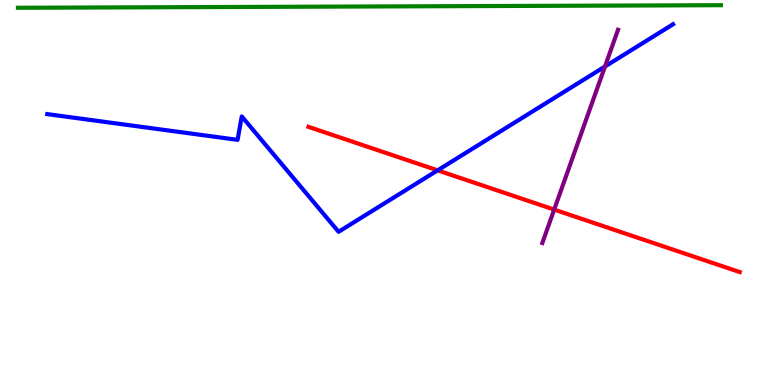[{'lines': ['blue', 'red'], 'intersections': [{'x': 5.65, 'y': 5.58}]}, {'lines': ['green', 'red'], 'intersections': []}, {'lines': ['purple', 'red'], 'intersections': [{'x': 7.15, 'y': 4.56}]}, {'lines': ['blue', 'green'], 'intersections': []}, {'lines': ['blue', 'purple'], 'intersections': [{'x': 7.81, 'y': 8.27}]}, {'lines': ['green', 'purple'], 'intersections': []}]